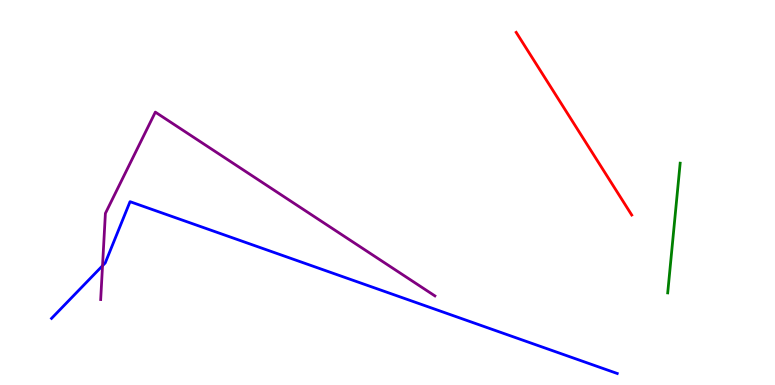[{'lines': ['blue', 'red'], 'intersections': []}, {'lines': ['green', 'red'], 'intersections': []}, {'lines': ['purple', 'red'], 'intersections': []}, {'lines': ['blue', 'green'], 'intersections': []}, {'lines': ['blue', 'purple'], 'intersections': [{'x': 1.32, 'y': 3.1}]}, {'lines': ['green', 'purple'], 'intersections': []}]